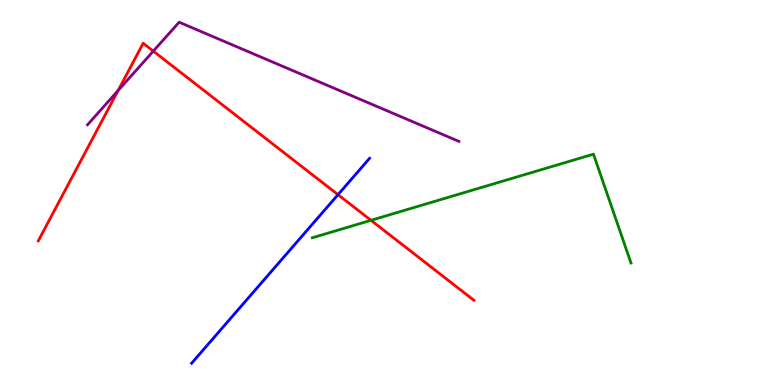[{'lines': ['blue', 'red'], 'intersections': [{'x': 4.36, 'y': 4.94}]}, {'lines': ['green', 'red'], 'intersections': [{'x': 4.79, 'y': 4.28}]}, {'lines': ['purple', 'red'], 'intersections': [{'x': 1.52, 'y': 7.65}, {'x': 1.98, 'y': 8.67}]}, {'lines': ['blue', 'green'], 'intersections': []}, {'lines': ['blue', 'purple'], 'intersections': []}, {'lines': ['green', 'purple'], 'intersections': []}]